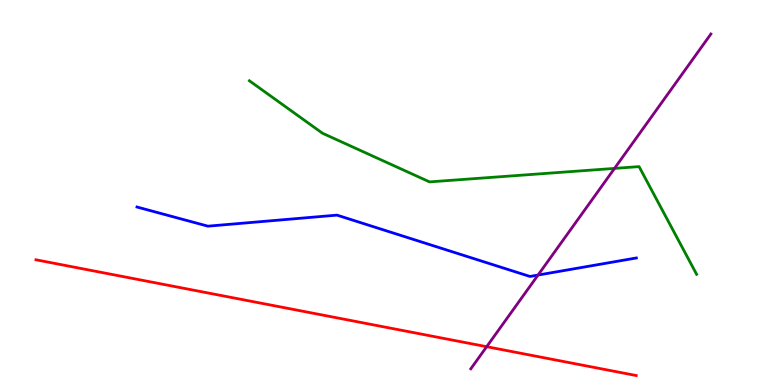[{'lines': ['blue', 'red'], 'intersections': []}, {'lines': ['green', 'red'], 'intersections': []}, {'lines': ['purple', 'red'], 'intersections': [{'x': 6.28, 'y': 0.995}]}, {'lines': ['blue', 'green'], 'intersections': []}, {'lines': ['blue', 'purple'], 'intersections': [{'x': 6.94, 'y': 2.86}]}, {'lines': ['green', 'purple'], 'intersections': [{'x': 7.93, 'y': 5.63}]}]